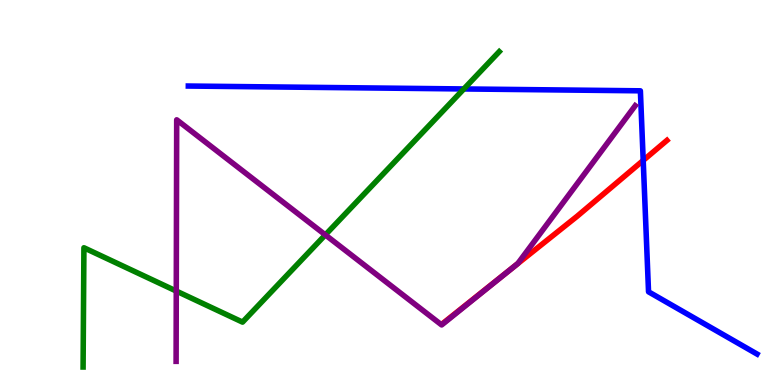[{'lines': ['blue', 'red'], 'intersections': [{'x': 8.3, 'y': 5.83}]}, {'lines': ['green', 'red'], 'intersections': []}, {'lines': ['purple', 'red'], 'intersections': [{'x': 6.66, 'y': 3.13}]}, {'lines': ['blue', 'green'], 'intersections': [{'x': 5.99, 'y': 7.69}]}, {'lines': ['blue', 'purple'], 'intersections': []}, {'lines': ['green', 'purple'], 'intersections': [{'x': 2.27, 'y': 2.44}, {'x': 4.2, 'y': 3.9}]}]